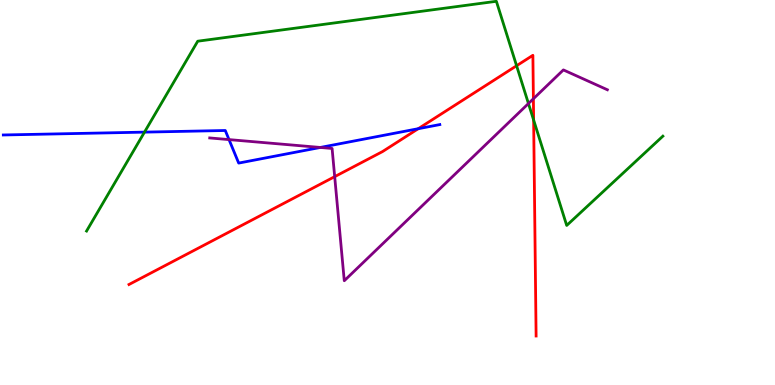[{'lines': ['blue', 'red'], 'intersections': [{'x': 5.4, 'y': 6.66}]}, {'lines': ['green', 'red'], 'intersections': [{'x': 6.67, 'y': 8.29}, {'x': 6.89, 'y': 6.88}]}, {'lines': ['purple', 'red'], 'intersections': [{'x': 4.32, 'y': 5.41}, {'x': 6.88, 'y': 7.43}]}, {'lines': ['blue', 'green'], 'intersections': [{'x': 1.86, 'y': 6.57}]}, {'lines': ['blue', 'purple'], 'intersections': [{'x': 2.96, 'y': 6.37}, {'x': 4.13, 'y': 6.17}]}, {'lines': ['green', 'purple'], 'intersections': [{'x': 6.82, 'y': 7.31}]}]